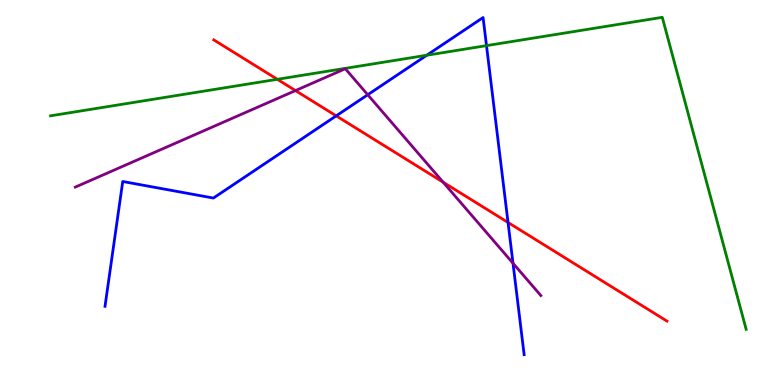[{'lines': ['blue', 'red'], 'intersections': [{'x': 4.34, 'y': 6.99}, {'x': 6.56, 'y': 4.22}]}, {'lines': ['green', 'red'], 'intersections': [{'x': 3.58, 'y': 7.94}]}, {'lines': ['purple', 'red'], 'intersections': [{'x': 3.81, 'y': 7.65}, {'x': 5.72, 'y': 5.27}]}, {'lines': ['blue', 'green'], 'intersections': [{'x': 5.51, 'y': 8.57}, {'x': 6.28, 'y': 8.81}]}, {'lines': ['blue', 'purple'], 'intersections': [{'x': 4.75, 'y': 7.54}, {'x': 6.62, 'y': 3.16}]}, {'lines': ['green', 'purple'], 'intersections': []}]